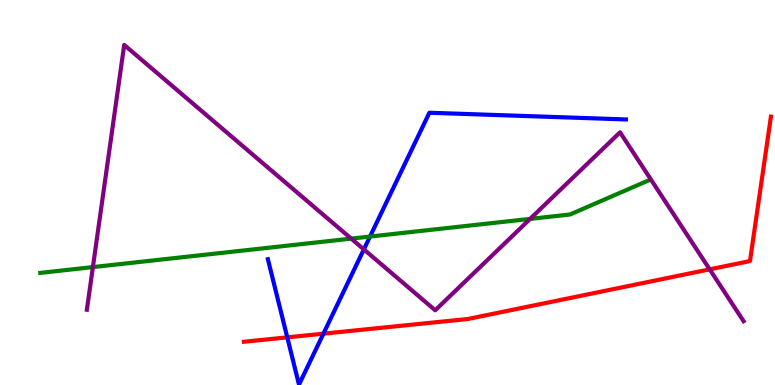[{'lines': ['blue', 'red'], 'intersections': [{'x': 3.71, 'y': 1.24}, {'x': 4.17, 'y': 1.33}]}, {'lines': ['green', 'red'], 'intersections': []}, {'lines': ['purple', 'red'], 'intersections': [{'x': 9.16, 'y': 3.0}]}, {'lines': ['blue', 'green'], 'intersections': [{'x': 4.77, 'y': 3.86}]}, {'lines': ['blue', 'purple'], 'intersections': [{'x': 4.69, 'y': 3.52}]}, {'lines': ['green', 'purple'], 'intersections': [{'x': 1.2, 'y': 3.06}, {'x': 4.53, 'y': 3.8}, {'x': 6.84, 'y': 4.31}]}]